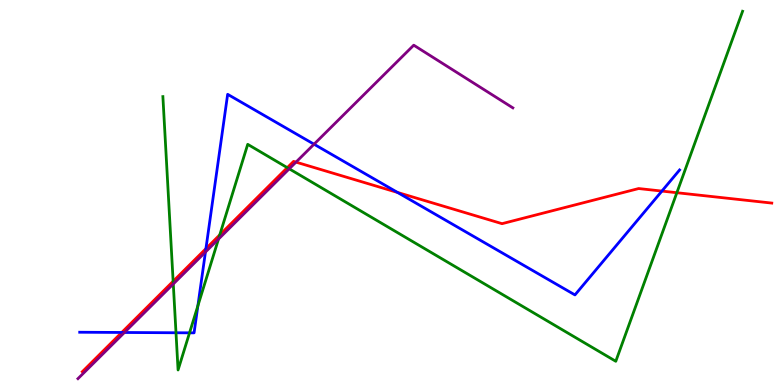[{'lines': ['blue', 'red'], 'intersections': [{'x': 1.57, 'y': 1.36}, {'x': 2.66, 'y': 3.54}, {'x': 5.13, 'y': 5.0}, {'x': 8.54, 'y': 5.04}]}, {'lines': ['green', 'red'], 'intersections': [{'x': 2.23, 'y': 2.69}, {'x': 2.84, 'y': 3.9}, {'x': 3.71, 'y': 5.65}, {'x': 8.73, 'y': 4.99}]}, {'lines': ['purple', 'red'], 'intersections': [{'x': 3.82, 'y': 5.79}]}, {'lines': ['blue', 'green'], 'intersections': [{'x': 2.27, 'y': 1.36}, {'x': 2.45, 'y': 1.35}, {'x': 2.55, 'y': 2.06}]}, {'lines': ['blue', 'purple'], 'intersections': [{'x': 1.61, 'y': 1.36}, {'x': 2.65, 'y': 3.45}, {'x': 4.05, 'y': 6.25}]}, {'lines': ['green', 'purple'], 'intersections': [{'x': 2.24, 'y': 2.62}, {'x': 2.82, 'y': 3.79}, {'x': 3.73, 'y': 5.62}]}]